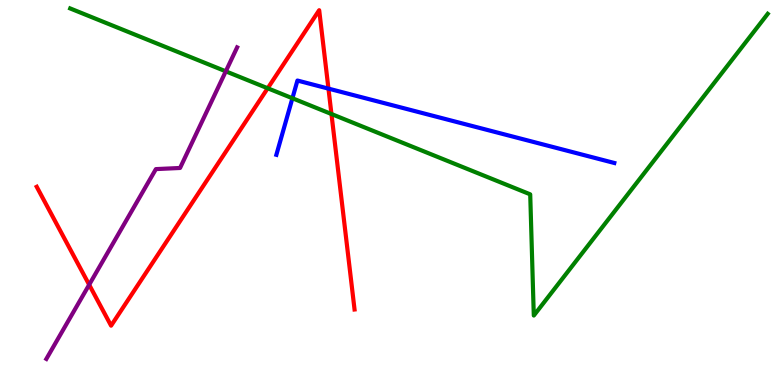[{'lines': ['blue', 'red'], 'intersections': [{'x': 4.24, 'y': 7.7}]}, {'lines': ['green', 'red'], 'intersections': [{'x': 3.45, 'y': 7.71}, {'x': 4.28, 'y': 7.04}]}, {'lines': ['purple', 'red'], 'intersections': [{'x': 1.15, 'y': 2.6}]}, {'lines': ['blue', 'green'], 'intersections': [{'x': 3.77, 'y': 7.45}]}, {'lines': ['blue', 'purple'], 'intersections': []}, {'lines': ['green', 'purple'], 'intersections': [{'x': 2.91, 'y': 8.15}]}]